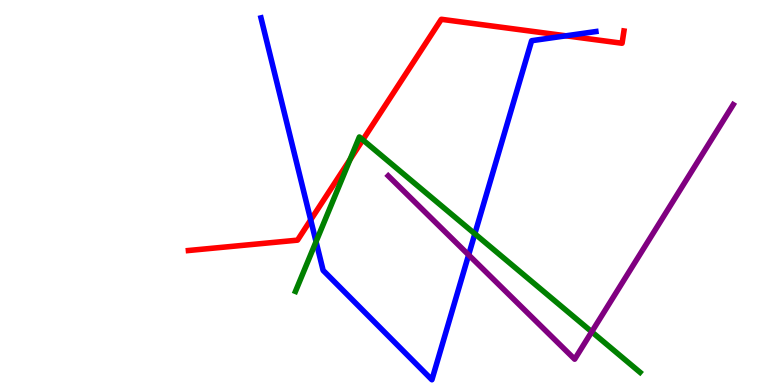[{'lines': ['blue', 'red'], 'intersections': [{'x': 4.01, 'y': 4.29}, {'x': 7.3, 'y': 9.07}]}, {'lines': ['green', 'red'], 'intersections': [{'x': 4.52, 'y': 5.86}, {'x': 4.68, 'y': 6.37}]}, {'lines': ['purple', 'red'], 'intersections': []}, {'lines': ['blue', 'green'], 'intersections': [{'x': 4.08, 'y': 3.72}, {'x': 6.13, 'y': 3.93}]}, {'lines': ['blue', 'purple'], 'intersections': [{'x': 6.05, 'y': 3.38}]}, {'lines': ['green', 'purple'], 'intersections': [{'x': 7.64, 'y': 1.38}]}]